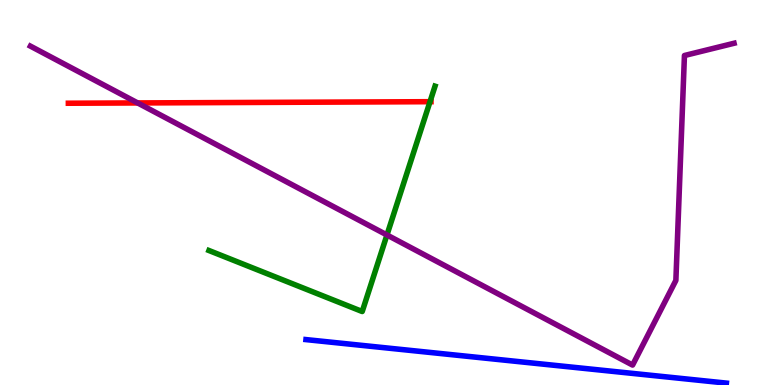[{'lines': ['blue', 'red'], 'intersections': []}, {'lines': ['green', 'red'], 'intersections': [{'x': 5.55, 'y': 7.36}]}, {'lines': ['purple', 'red'], 'intersections': [{'x': 1.78, 'y': 7.33}]}, {'lines': ['blue', 'green'], 'intersections': []}, {'lines': ['blue', 'purple'], 'intersections': []}, {'lines': ['green', 'purple'], 'intersections': [{'x': 4.99, 'y': 3.9}]}]